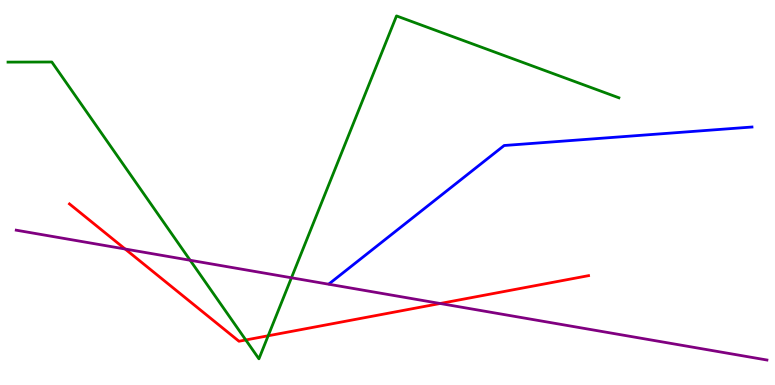[{'lines': ['blue', 'red'], 'intersections': []}, {'lines': ['green', 'red'], 'intersections': [{'x': 3.17, 'y': 1.17}, {'x': 3.46, 'y': 1.28}]}, {'lines': ['purple', 'red'], 'intersections': [{'x': 1.61, 'y': 3.53}, {'x': 5.68, 'y': 2.12}]}, {'lines': ['blue', 'green'], 'intersections': []}, {'lines': ['blue', 'purple'], 'intersections': []}, {'lines': ['green', 'purple'], 'intersections': [{'x': 2.45, 'y': 3.24}, {'x': 3.76, 'y': 2.79}]}]